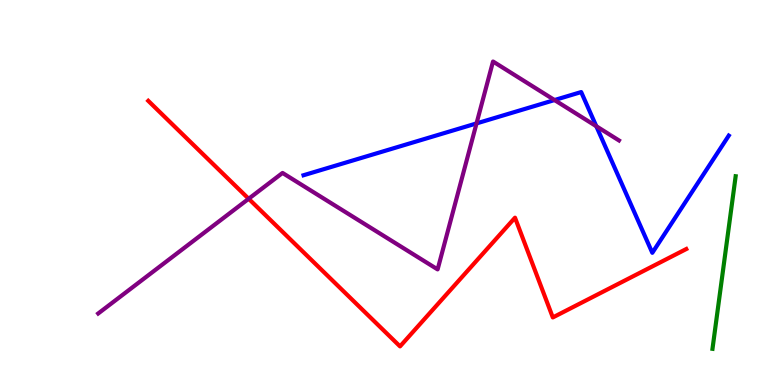[{'lines': ['blue', 'red'], 'intersections': []}, {'lines': ['green', 'red'], 'intersections': []}, {'lines': ['purple', 'red'], 'intersections': [{'x': 3.21, 'y': 4.84}]}, {'lines': ['blue', 'green'], 'intersections': []}, {'lines': ['blue', 'purple'], 'intersections': [{'x': 6.15, 'y': 6.79}, {'x': 7.16, 'y': 7.4}, {'x': 7.69, 'y': 6.72}]}, {'lines': ['green', 'purple'], 'intersections': []}]